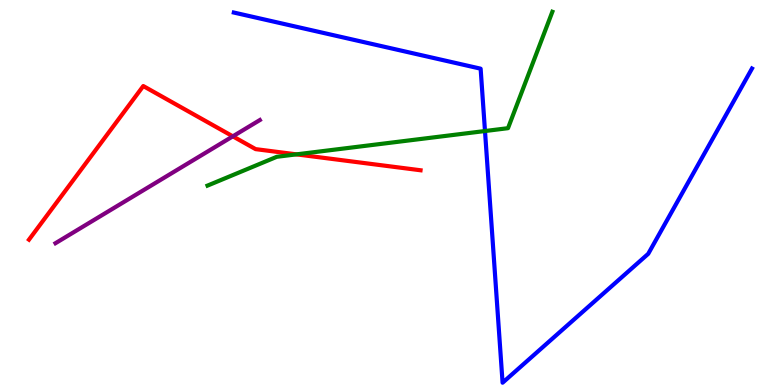[{'lines': ['blue', 'red'], 'intersections': []}, {'lines': ['green', 'red'], 'intersections': [{'x': 3.83, 'y': 5.99}]}, {'lines': ['purple', 'red'], 'intersections': [{'x': 3.0, 'y': 6.46}]}, {'lines': ['blue', 'green'], 'intersections': [{'x': 6.26, 'y': 6.6}]}, {'lines': ['blue', 'purple'], 'intersections': []}, {'lines': ['green', 'purple'], 'intersections': []}]